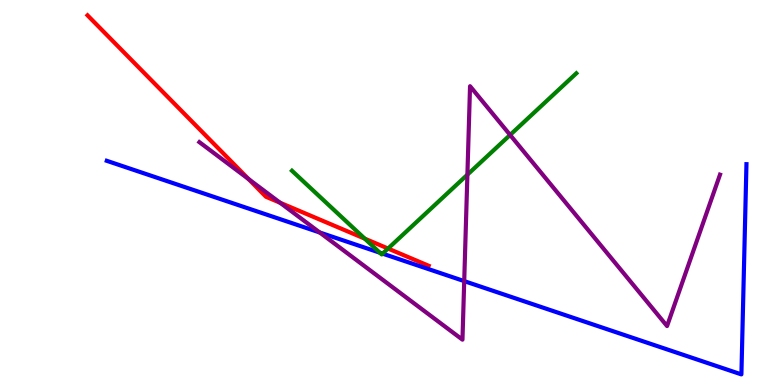[{'lines': ['blue', 'red'], 'intersections': []}, {'lines': ['green', 'red'], 'intersections': [{'x': 4.71, 'y': 3.8}, {'x': 5.01, 'y': 3.54}]}, {'lines': ['purple', 'red'], 'intersections': [{'x': 3.21, 'y': 5.35}, {'x': 3.61, 'y': 4.73}]}, {'lines': ['blue', 'green'], 'intersections': [{'x': 4.9, 'y': 3.44}, {'x': 4.94, 'y': 3.41}]}, {'lines': ['blue', 'purple'], 'intersections': [{'x': 4.13, 'y': 3.96}, {'x': 5.99, 'y': 2.7}]}, {'lines': ['green', 'purple'], 'intersections': [{'x': 6.03, 'y': 5.46}, {'x': 6.58, 'y': 6.49}]}]